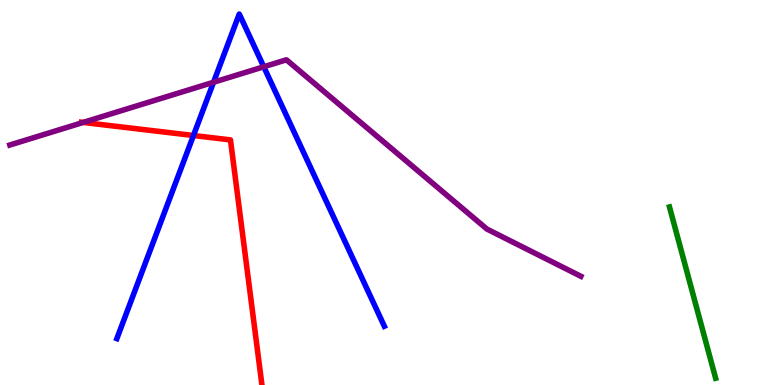[{'lines': ['blue', 'red'], 'intersections': [{'x': 2.5, 'y': 6.48}]}, {'lines': ['green', 'red'], 'intersections': []}, {'lines': ['purple', 'red'], 'intersections': [{'x': 1.07, 'y': 6.82}]}, {'lines': ['blue', 'green'], 'intersections': []}, {'lines': ['blue', 'purple'], 'intersections': [{'x': 2.76, 'y': 7.86}, {'x': 3.4, 'y': 8.27}]}, {'lines': ['green', 'purple'], 'intersections': []}]